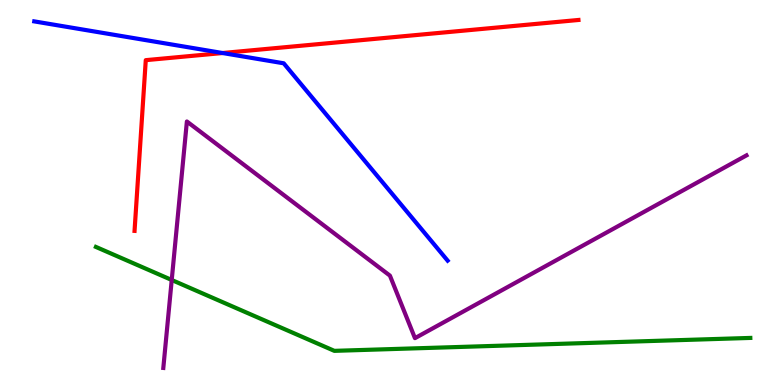[{'lines': ['blue', 'red'], 'intersections': [{'x': 2.87, 'y': 8.62}]}, {'lines': ['green', 'red'], 'intersections': []}, {'lines': ['purple', 'red'], 'intersections': []}, {'lines': ['blue', 'green'], 'intersections': []}, {'lines': ['blue', 'purple'], 'intersections': []}, {'lines': ['green', 'purple'], 'intersections': [{'x': 2.22, 'y': 2.73}]}]